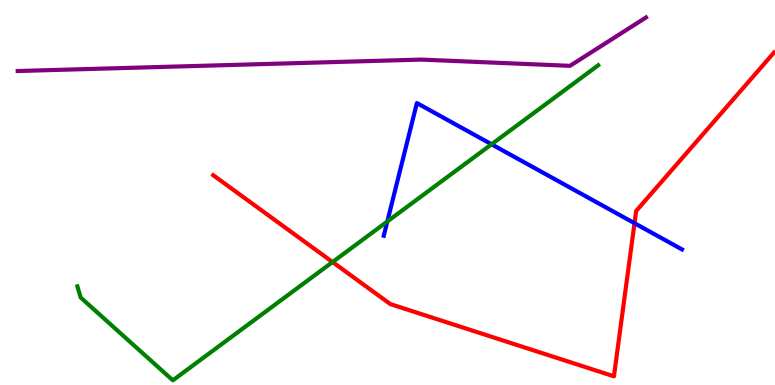[{'lines': ['blue', 'red'], 'intersections': [{'x': 8.19, 'y': 4.2}]}, {'lines': ['green', 'red'], 'intersections': [{'x': 4.29, 'y': 3.19}]}, {'lines': ['purple', 'red'], 'intersections': []}, {'lines': ['blue', 'green'], 'intersections': [{'x': 5.0, 'y': 4.25}, {'x': 6.34, 'y': 6.25}]}, {'lines': ['blue', 'purple'], 'intersections': []}, {'lines': ['green', 'purple'], 'intersections': []}]